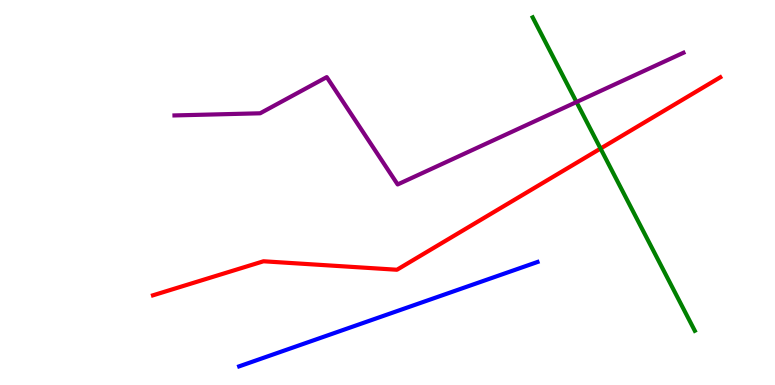[{'lines': ['blue', 'red'], 'intersections': []}, {'lines': ['green', 'red'], 'intersections': [{'x': 7.75, 'y': 6.14}]}, {'lines': ['purple', 'red'], 'intersections': []}, {'lines': ['blue', 'green'], 'intersections': []}, {'lines': ['blue', 'purple'], 'intersections': []}, {'lines': ['green', 'purple'], 'intersections': [{'x': 7.44, 'y': 7.35}]}]